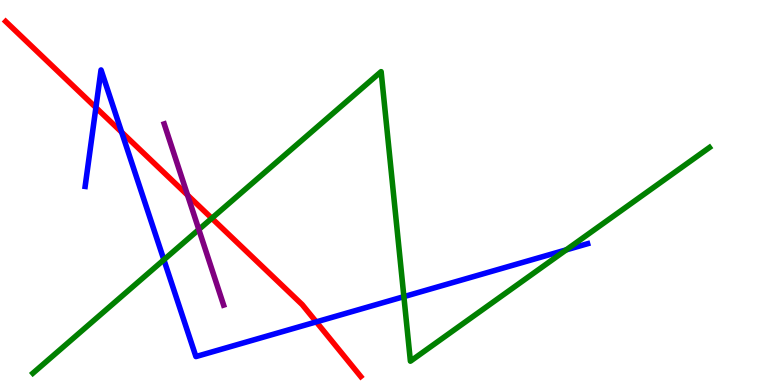[{'lines': ['blue', 'red'], 'intersections': [{'x': 1.24, 'y': 7.21}, {'x': 1.57, 'y': 6.57}, {'x': 4.08, 'y': 1.64}]}, {'lines': ['green', 'red'], 'intersections': [{'x': 2.73, 'y': 4.33}]}, {'lines': ['purple', 'red'], 'intersections': [{'x': 2.42, 'y': 4.93}]}, {'lines': ['blue', 'green'], 'intersections': [{'x': 2.11, 'y': 3.25}, {'x': 5.21, 'y': 2.29}, {'x': 7.31, 'y': 3.51}]}, {'lines': ['blue', 'purple'], 'intersections': []}, {'lines': ['green', 'purple'], 'intersections': [{'x': 2.57, 'y': 4.04}]}]